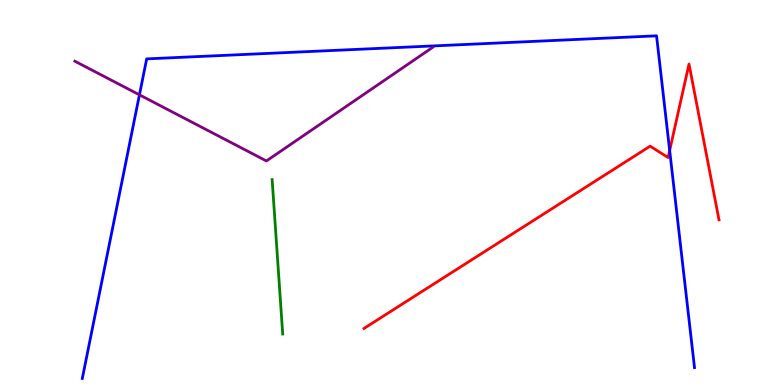[{'lines': ['blue', 'red'], 'intersections': [{'x': 8.64, 'y': 6.09}]}, {'lines': ['green', 'red'], 'intersections': []}, {'lines': ['purple', 'red'], 'intersections': []}, {'lines': ['blue', 'green'], 'intersections': []}, {'lines': ['blue', 'purple'], 'intersections': [{'x': 1.8, 'y': 7.54}]}, {'lines': ['green', 'purple'], 'intersections': []}]